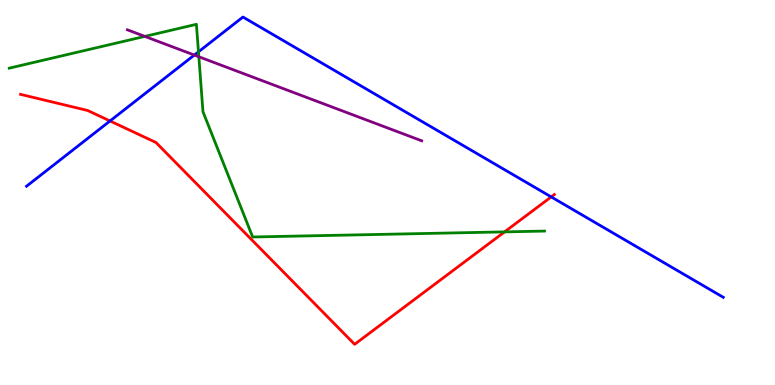[{'lines': ['blue', 'red'], 'intersections': [{'x': 1.42, 'y': 6.86}, {'x': 7.11, 'y': 4.89}]}, {'lines': ['green', 'red'], 'intersections': [{'x': 6.51, 'y': 3.98}]}, {'lines': ['purple', 'red'], 'intersections': []}, {'lines': ['blue', 'green'], 'intersections': [{'x': 2.56, 'y': 8.65}]}, {'lines': ['blue', 'purple'], 'intersections': [{'x': 2.51, 'y': 8.57}]}, {'lines': ['green', 'purple'], 'intersections': [{'x': 1.87, 'y': 9.05}, {'x': 2.57, 'y': 8.53}]}]